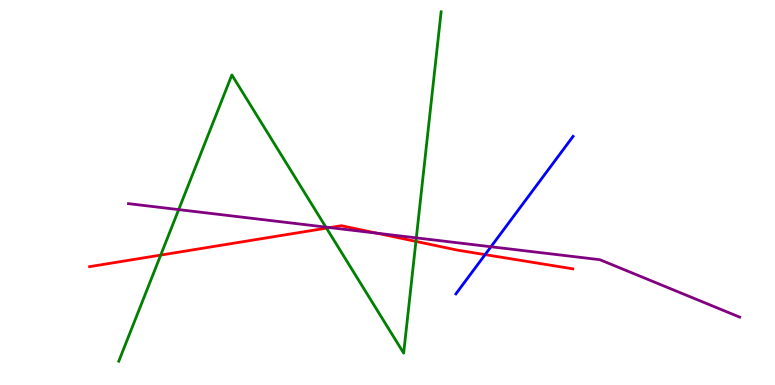[{'lines': ['blue', 'red'], 'intersections': [{'x': 6.26, 'y': 3.39}]}, {'lines': ['green', 'red'], 'intersections': [{'x': 2.07, 'y': 3.37}, {'x': 4.21, 'y': 4.07}, {'x': 5.37, 'y': 3.73}]}, {'lines': ['purple', 'red'], 'intersections': [{'x': 4.26, 'y': 4.09}, {'x': 4.86, 'y': 3.94}]}, {'lines': ['blue', 'green'], 'intersections': []}, {'lines': ['blue', 'purple'], 'intersections': [{'x': 6.34, 'y': 3.59}]}, {'lines': ['green', 'purple'], 'intersections': [{'x': 2.31, 'y': 4.56}, {'x': 4.2, 'y': 4.1}, {'x': 5.37, 'y': 3.82}]}]